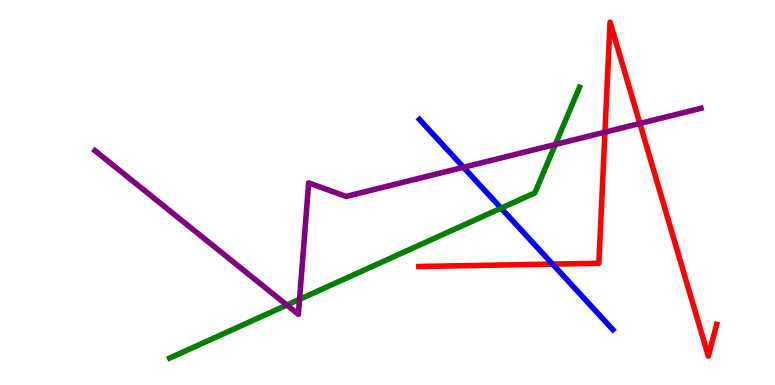[{'lines': ['blue', 'red'], 'intersections': [{'x': 7.13, 'y': 3.14}]}, {'lines': ['green', 'red'], 'intersections': []}, {'lines': ['purple', 'red'], 'intersections': [{'x': 7.81, 'y': 6.57}, {'x': 8.26, 'y': 6.79}]}, {'lines': ['blue', 'green'], 'intersections': [{'x': 6.47, 'y': 4.59}]}, {'lines': ['blue', 'purple'], 'intersections': [{'x': 5.98, 'y': 5.65}]}, {'lines': ['green', 'purple'], 'intersections': [{'x': 3.7, 'y': 2.08}, {'x': 3.87, 'y': 2.23}, {'x': 7.17, 'y': 6.25}]}]